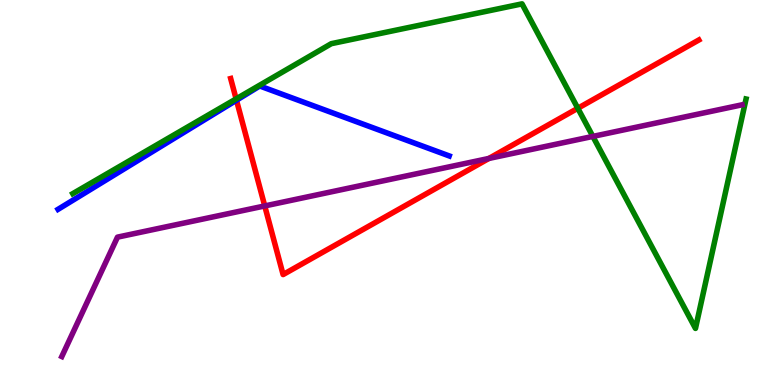[{'lines': ['blue', 'red'], 'intersections': [{'x': 3.05, 'y': 7.4}]}, {'lines': ['green', 'red'], 'intersections': [{'x': 3.05, 'y': 7.43}, {'x': 7.46, 'y': 7.19}]}, {'lines': ['purple', 'red'], 'intersections': [{'x': 3.42, 'y': 4.65}, {'x': 6.31, 'y': 5.88}]}, {'lines': ['blue', 'green'], 'intersections': []}, {'lines': ['blue', 'purple'], 'intersections': []}, {'lines': ['green', 'purple'], 'intersections': [{'x': 7.65, 'y': 6.46}]}]